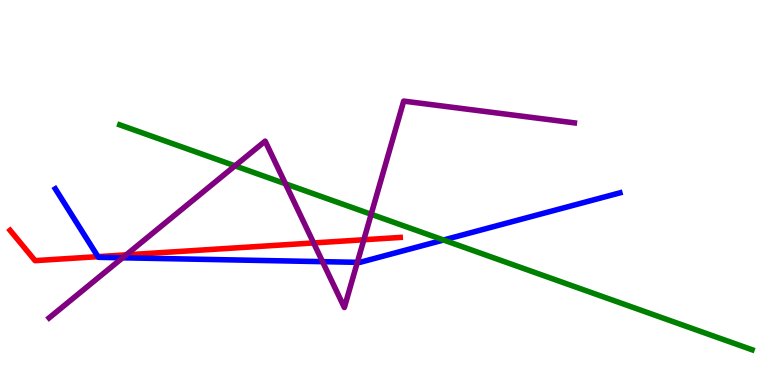[{'lines': ['blue', 'red'], 'intersections': [{'x': 1.26, 'y': 3.33}]}, {'lines': ['green', 'red'], 'intersections': []}, {'lines': ['purple', 'red'], 'intersections': [{'x': 1.63, 'y': 3.38}, {'x': 4.05, 'y': 3.69}, {'x': 4.69, 'y': 3.77}]}, {'lines': ['blue', 'green'], 'intersections': [{'x': 5.72, 'y': 3.77}]}, {'lines': ['blue', 'purple'], 'intersections': [{'x': 1.58, 'y': 3.3}, {'x': 4.16, 'y': 3.2}, {'x': 4.61, 'y': 3.19}]}, {'lines': ['green', 'purple'], 'intersections': [{'x': 3.03, 'y': 5.69}, {'x': 3.68, 'y': 5.23}, {'x': 4.79, 'y': 4.43}]}]